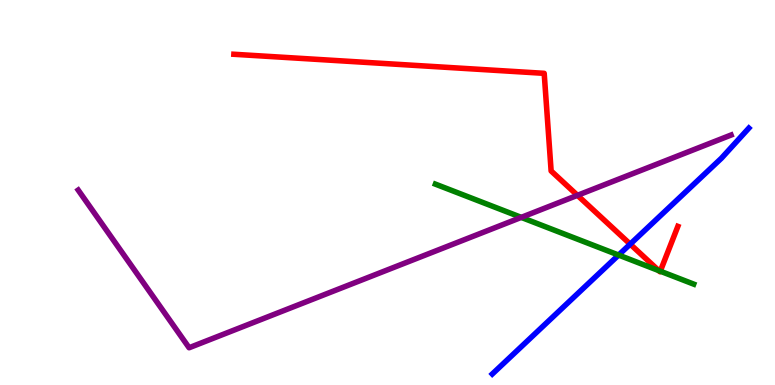[{'lines': ['blue', 'red'], 'intersections': [{'x': 8.13, 'y': 3.66}]}, {'lines': ['green', 'red'], 'intersections': [{'x': 8.5, 'y': 2.97}, {'x': 8.52, 'y': 2.96}]}, {'lines': ['purple', 'red'], 'intersections': [{'x': 7.45, 'y': 4.93}]}, {'lines': ['blue', 'green'], 'intersections': [{'x': 7.98, 'y': 3.38}]}, {'lines': ['blue', 'purple'], 'intersections': []}, {'lines': ['green', 'purple'], 'intersections': [{'x': 6.73, 'y': 4.35}]}]